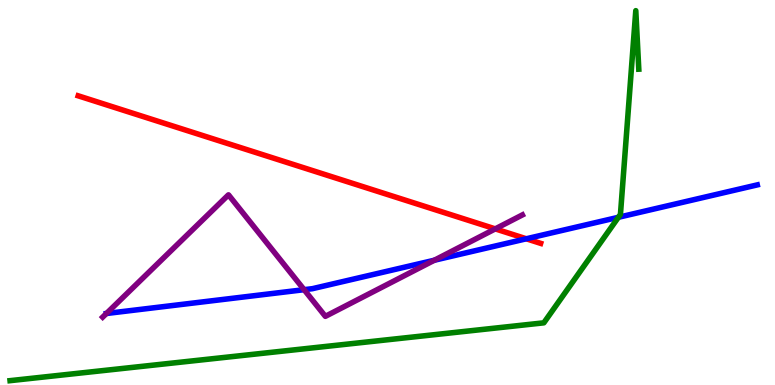[{'lines': ['blue', 'red'], 'intersections': [{'x': 6.79, 'y': 3.8}]}, {'lines': ['green', 'red'], 'intersections': []}, {'lines': ['purple', 'red'], 'intersections': [{'x': 6.39, 'y': 4.06}]}, {'lines': ['blue', 'green'], 'intersections': [{'x': 7.98, 'y': 4.36}]}, {'lines': ['blue', 'purple'], 'intersections': [{'x': 1.37, 'y': 1.86}, {'x': 3.92, 'y': 2.48}, {'x': 5.6, 'y': 3.24}]}, {'lines': ['green', 'purple'], 'intersections': []}]